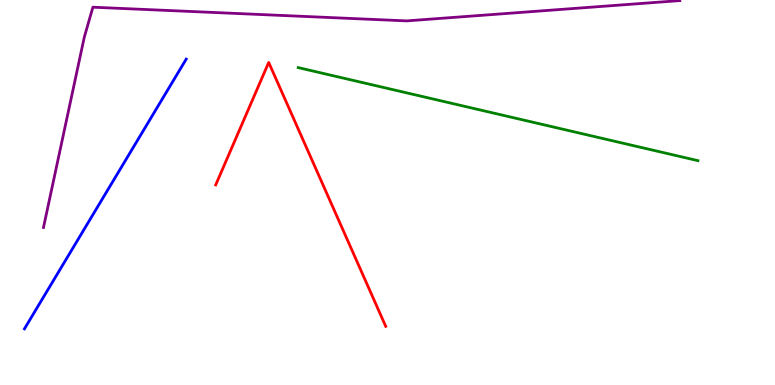[{'lines': ['blue', 'red'], 'intersections': []}, {'lines': ['green', 'red'], 'intersections': []}, {'lines': ['purple', 'red'], 'intersections': []}, {'lines': ['blue', 'green'], 'intersections': []}, {'lines': ['blue', 'purple'], 'intersections': []}, {'lines': ['green', 'purple'], 'intersections': []}]